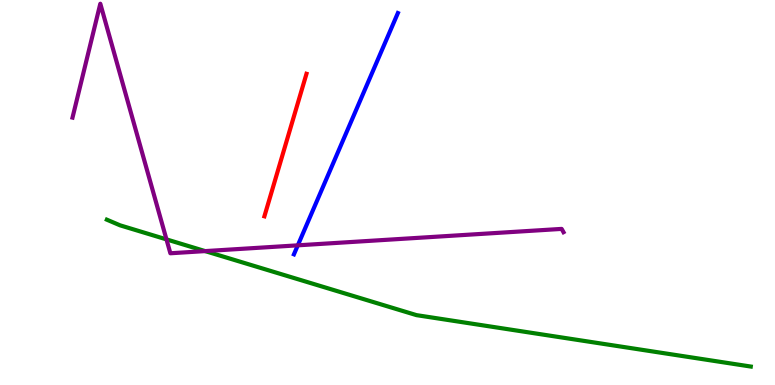[{'lines': ['blue', 'red'], 'intersections': []}, {'lines': ['green', 'red'], 'intersections': []}, {'lines': ['purple', 'red'], 'intersections': []}, {'lines': ['blue', 'green'], 'intersections': []}, {'lines': ['blue', 'purple'], 'intersections': [{'x': 3.84, 'y': 3.63}]}, {'lines': ['green', 'purple'], 'intersections': [{'x': 2.15, 'y': 3.78}, {'x': 2.65, 'y': 3.48}]}]